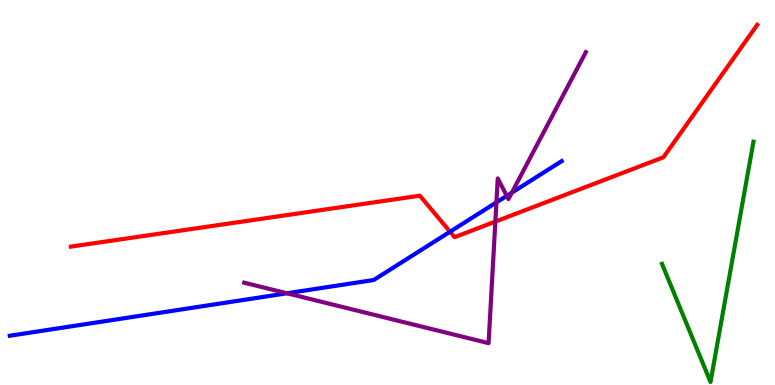[{'lines': ['blue', 'red'], 'intersections': [{'x': 5.81, 'y': 3.98}]}, {'lines': ['green', 'red'], 'intersections': []}, {'lines': ['purple', 'red'], 'intersections': [{'x': 6.39, 'y': 4.24}]}, {'lines': ['blue', 'green'], 'intersections': []}, {'lines': ['blue', 'purple'], 'intersections': [{'x': 3.7, 'y': 2.38}, {'x': 6.41, 'y': 4.74}, {'x': 6.54, 'y': 4.91}, {'x': 6.6, 'y': 5.0}]}, {'lines': ['green', 'purple'], 'intersections': []}]